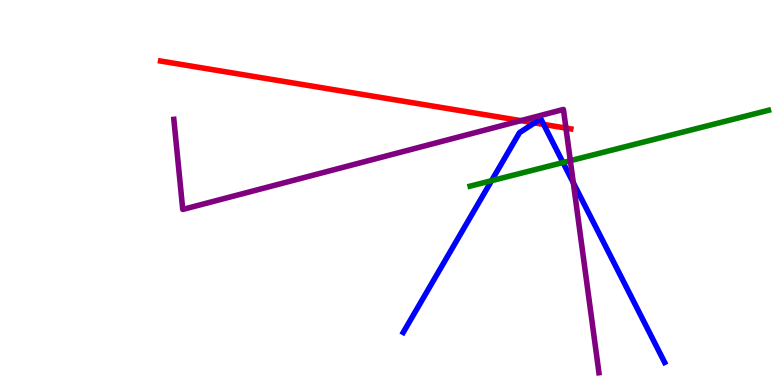[{'lines': ['blue', 'red'], 'intersections': [{'x': 6.9, 'y': 6.81}, {'x': 7.01, 'y': 6.77}]}, {'lines': ['green', 'red'], 'intersections': []}, {'lines': ['purple', 'red'], 'intersections': [{'x': 6.72, 'y': 6.87}, {'x': 7.3, 'y': 6.67}]}, {'lines': ['blue', 'green'], 'intersections': [{'x': 6.34, 'y': 5.31}, {'x': 7.26, 'y': 5.78}]}, {'lines': ['blue', 'purple'], 'intersections': [{'x': 7.4, 'y': 5.25}]}, {'lines': ['green', 'purple'], 'intersections': [{'x': 7.36, 'y': 5.83}]}]